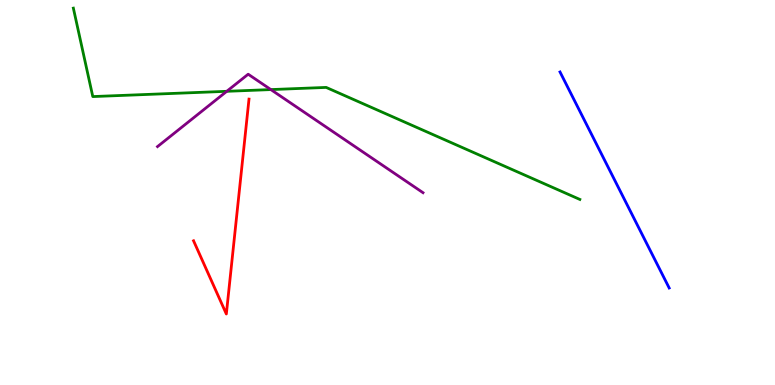[{'lines': ['blue', 'red'], 'intersections': []}, {'lines': ['green', 'red'], 'intersections': []}, {'lines': ['purple', 'red'], 'intersections': []}, {'lines': ['blue', 'green'], 'intersections': []}, {'lines': ['blue', 'purple'], 'intersections': []}, {'lines': ['green', 'purple'], 'intersections': [{'x': 2.93, 'y': 7.63}, {'x': 3.49, 'y': 7.67}]}]